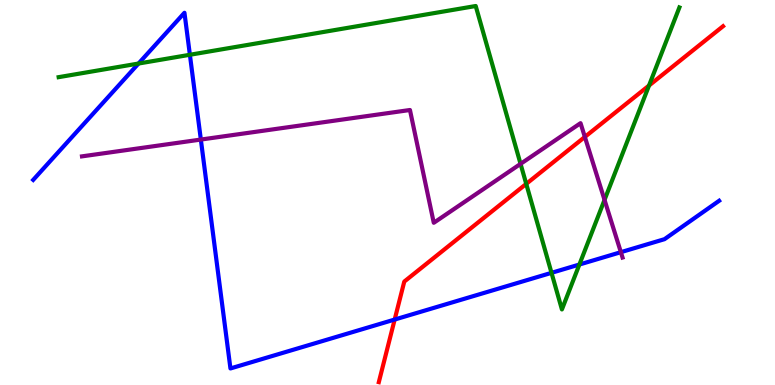[{'lines': ['blue', 'red'], 'intersections': [{'x': 5.09, 'y': 1.7}]}, {'lines': ['green', 'red'], 'intersections': [{'x': 6.79, 'y': 5.22}, {'x': 8.37, 'y': 7.78}]}, {'lines': ['purple', 'red'], 'intersections': [{'x': 7.55, 'y': 6.44}]}, {'lines': ['blue', 'green'], 'intersections': [{'x': 1.79, 'y': 8.35}, {'x': 2.45, 'y': 8.58}, {'x': 7.12, 'y': 2.91}, {'x': 7.48, 'y': 3.13}]}, {'lines': ['blue', 'purple'], 'intersections': [{'x': 2.59, 'y': 6.38}, {'x': 8.01, 'y': 3.45}]}, {'lines': ['green', 'purple'], 'intersections': [{'x': 6.72, 'y': 5.74}, {'x': 7.8, 'y': 4.81}]}]